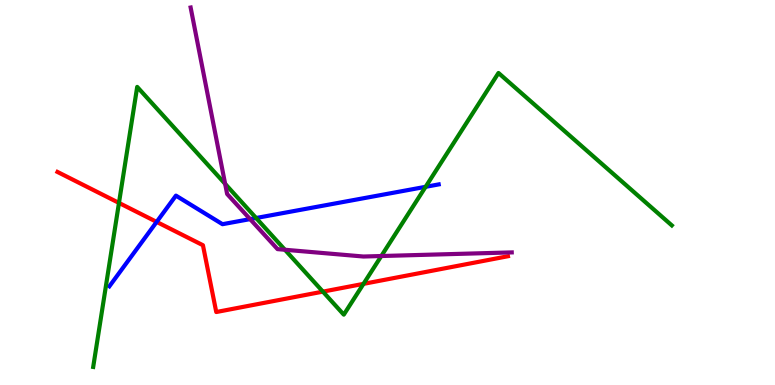[{'lines': ['blue', 'red'], 'intersections': [{'x': 2.02, 'y': 4.24}]}, {'lines': ['green', 'red'], 'intersections': [{'x': 1.54, 'y': 4.73}, {'x': 4.17, 'y': 2.43}, {'x': 4.69, 'y': 2.63}]}, {'lines': ['purple', 'red'], 'intersections': []}, {'lines': ['blue', 'green'], 'intersections': [{'x': 3.3, 'y': 4.34}, {'x': 5.49, 'y': 5.15}]}, {'lines': ['blue', 'purple'], 'intersections': [{'x': 3.23, 'y': 4.31}]}, {'lines': ['green', 'purple'], 'intersections': [{'x': 2.91, 'y': 5.22}, {'x': 3.68, 'y': 3.51}, {'x': 4.92, 'y': 3.35}]}]